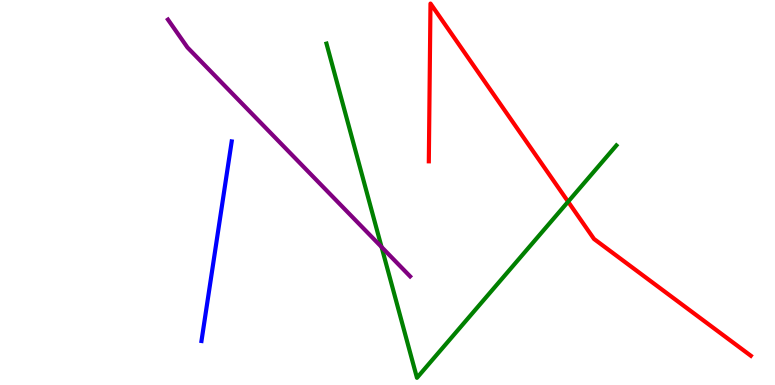[{'lines': ['blue', 'red'], 'intersections': []}, {'lines': ['green', 'red'], 'intersections': [{'x': 7.33, 'y': 4.76}]}, {'lines': ['purple', 'red'], 'intersections': []}, {'lines': ['blue', 'green'], 'intersections': []}, {'lines': ['blue', 'purple'], 'intersections': []}, {'lines': ['green', 'purple'], 'intersections': [{'x': 4.92, 'y': 3.58}]}]